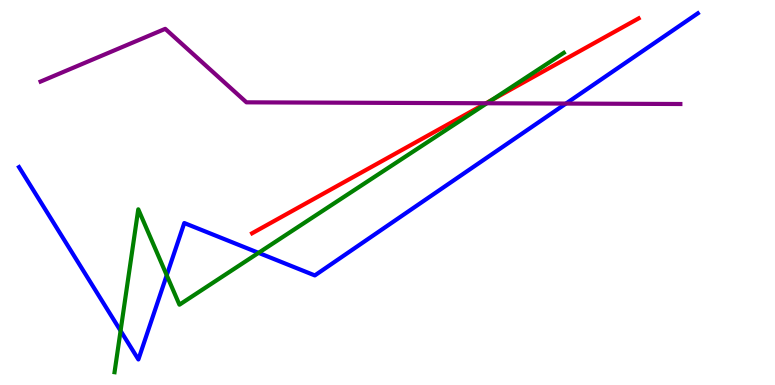[{'lines': ['blue', 'red'], 'intersections': []}, {'lines': ['green', 'red'], 'intersections': [{'x': 6.35, 'y': 7.4}]}, {'lines': ['purple', 'red'], 'intersections': [{'x': 6.27, 'y': 7.32}]}, {'lines': ['blue', 'green'], 'intersections': [{'x': 1.56, 'y': 1.41}, {'x': 2.15, 'y': 2.85}, {'x': 3.34, 'y': 3.43}]}, {'lines': ['blue', 'purple'], 'intersections': [{'x': 7.3, 'y': 7.31}]}, {'lines': ['green', 'purple'], 'intersections': [{'x': 6.28, 'y': 7.32}]}]